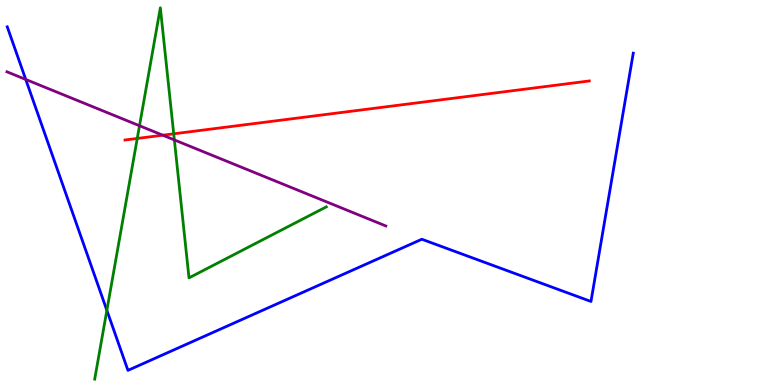[{'lines': ['blue', 'red'], 'intersections': []}, {'lines': ['green', 'red'], 'intersections': [{'x': 1.77, 'y': 6.4}, {'x': 2.24, 'y': 6.52}]}, {'lines': ['purple', 'red'], 'intersections': [{'x': 2.1, 'y': 6.49}]}, {'lines': ['blue', 'green'], 'intersections': [{'x': 1.38, 'y': 1.94}]}, {'lines': ['blue', 'purple'], 'intersections': [{'x': 0.332, 'y': 7.94}]}, {'lines': ['green', 'purple'], 'intersections': [{'x': 1.8, 'y': 6.73}, {'x': 2.25, 'y': 6.37}]}]